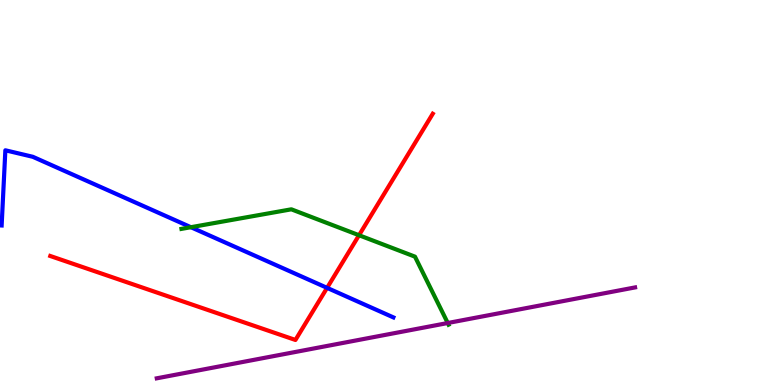[{'lines': ['blue', 'red'], 'intersections': [{'x': 4.22, 'y': 2.52}]}, {'lines': ['green', 'red'], 'intersections': [{'x': 4.63, 'y': 3.89}]}, {'lines': ['purple', 'red'], 'intersections': []}, {'lines': ['blue', 'green'], 'intersections': [{'x': 2.46, 'y': 4.1}]}, {'lines': ['blue', 'purple'], 'intersections': []}, {'lines': ['green', 'purple'], 'intersections': [{'x': 5.78, 'y': 1.61}]}]